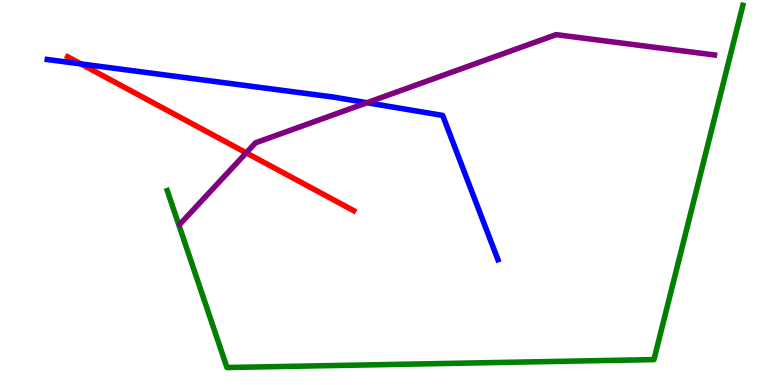[{'lines': ['blue', 'red'], 'intersections': [{'x': 1.04, 'y': 8.34}]}, {'lines': ['green', 'red'], 'intersections': []}, {'lines': ['purple', 'red'], 'intersections': [{'x': 3.18, 'y': 6.03}]}, {'lines': ['blue', 'green'], 'intersections': []}, {'lines': ['blue', 'purple'], 'intersections': [{'x': 4.74, 'y': 7.33}]}, {'lines': ['green', 'purple'], 'intersections': []}]